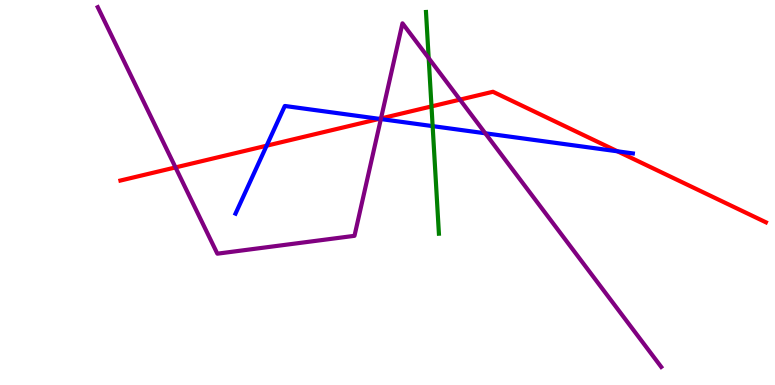[{'lines': ['blue', 'red'], 'intersections': [{'x': 3.44, 'y': 6.22}, {'x': 4.89, 'y': 6.91}, {'x': 7.97, 'y': 6.07}]}, {'lines': ['green', 'red'], 'intersections': [{'x': 5.57, 'y': 7.24}]}, {'lines': ['purple', 'red'], 'intersections': [{'x': 2.26, 'y': 5.65}, {'x': 4.92, 'y': 6.92}, {'x': 5.93, 'y': 7.41}]}, {'lines': ['blue', 'green'], 'intersections': [{'x': 5.58, 'y': 6.72}]}, {'lines': ['blue', 'purple'], 'intersections': [{'x': 4.91, 'y': 6.91}, {'x': 6.26, 'y': 6.54}]}, {'lines': ['green', 'purple'], 'intersections': [{'x': 5.53, 'y': 8.49}]}]